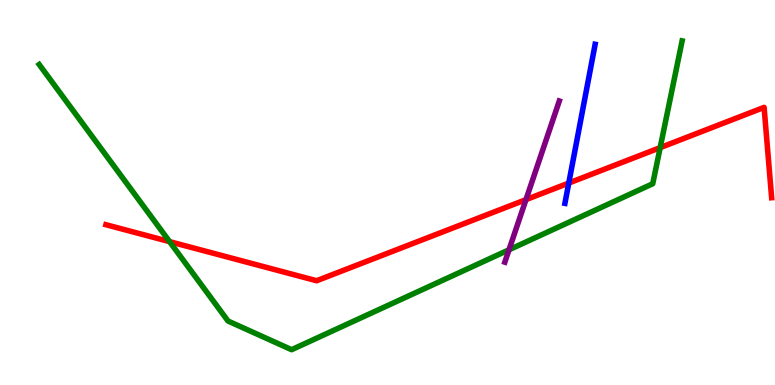[{'lines': ['blue', 'red'], 'intersections': [{'x': 7.34, 'y': 5.25}]}, {'lines': ['green', 'red'], 'intersections': [{'x': 2.19, 'y': 3.72}, {'x': 8.52, 'y': 6.17}]}, {'lines': ['purple', 'red'], 'intersections': [{'x': 6.79, 'y': 4.81}]}, {'lines': ['blue', 'green'], 'intersections': []}, {'lines': ['blue', 'purple'], 'intersections': []}, {'lines': ['green', 'purple'], 'intersections': [{'x': 6.57, 'y': 3.51}]}]